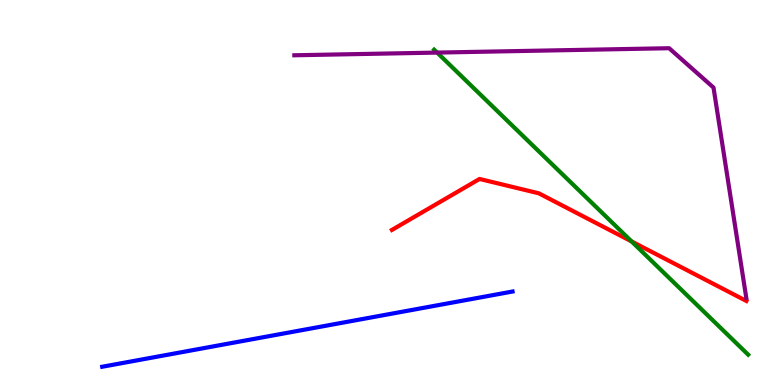[{'lines': ['blue', 'red'], 'intersections': []}, {'lines': ['green', 'red'], 'intersections': [{'x': 8.15, 'y': 3.73}]}, {'lines': ['purple', 'red'], 'intersections': []}, {'lines': ['blue', 'green'], 'intersections': []}, {'lines': ['blue', 'purple'], 'intersections': []}, {'lines': ['green', 'purple'], 'intersections': [{'x': 5.64, 'y': 8.63}]}]